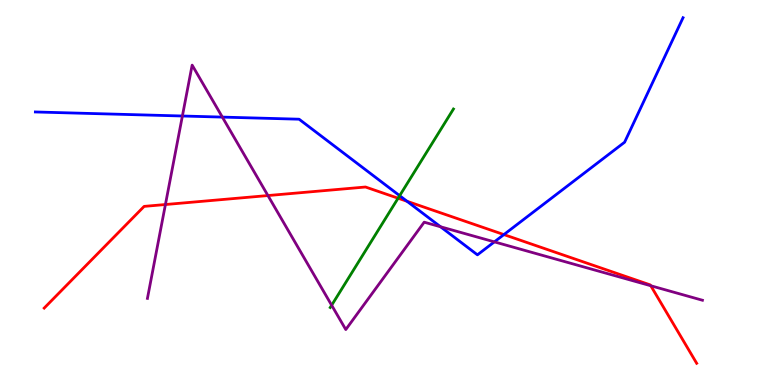[{'lines': ['blue', 'red'], 'intersections': [{'x': 5.25, 'y': 4.77}, {'x': 6.5, 'y': 3.91}]}, {'lines': ['green', 'red'], 'intersections': [{'x': 5.14, 'y': 4.85}]}, {'lines': ['purple', 'red'], 'intersections': [{'x': 2.13, 'y': 4.69}, {'x': 3.46, 'y': 4.92}, {'x': 8.4, 'y': 2.58}]}, {'lines': ['blue', 'green'], 'intersections': [{'x': 5.16, 'y': 4.92}]}, {'lines': ['blue', 'purple'], 'intersections': [{'x': 2.35, 'y': 6.99}, {'x': 2.87, 'y': 6.96}, {'x': 5.68, 'y': 4.11}, {'x': 6.38, 'y': 3.72}]}, {'lines': ['green', 'purple'], 'intersections': [{'x': 4.28, 'y': 2.07}]}]